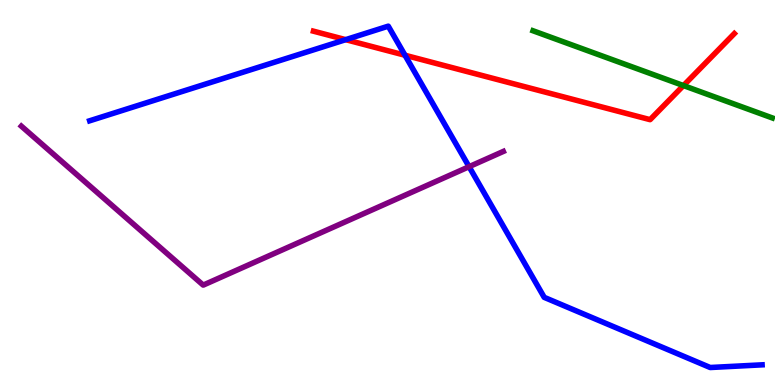[{'lines': ['blue', 'red'], 'intersections': [{'x': 4.46, 'y': 8.97}, {'x': 5.23, 'y': 8.57}]}, {'lines': ['green', 'red'], 'intersections': [{'x': 8.82, 'y': 7.78}]}, {'lines': ['purple', 'red'], 'intersections': []}, {'lines': ['blue', 'green'], 'intersections': []}, {'lines': ['blue', 'purple'], 'intersections': [{'x': 6.05, 'y': 5.67}]}, {'lines': ['green', 'purple'], 'intersections': []}]